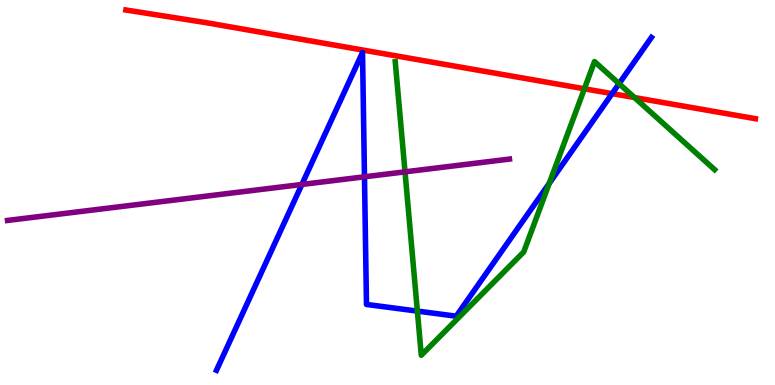[{'lines': ['blue', 'red'], 'intersections': [{'x': 7.9, 'y': 7.57}]}, {'lines': ['green', 'red'], 'intersections': [{'x': 7.54, 'y': 7.69}, {'x': 8.19, 'y': 7.47}]}, {'lines': ['purple', 'red'], 'intersections': []}, {'lines': ['blue', 'green'], 'intersections': [{'x': 5.39, 'y': 1.92}, {'x': 7.09, 'y': 5.24}, {'x': 7.99, 'y': 7.83}]}, {'lines': ['blue', 'purple'], 'intersections': [{'x': 3.9, 'y': 5.21}, {'x': 4.7, 'y': 5.41}]}, {'lines': ['green', 'purple'], 'intersections': [{'x': 5.23, 'y': 5.54}]}]